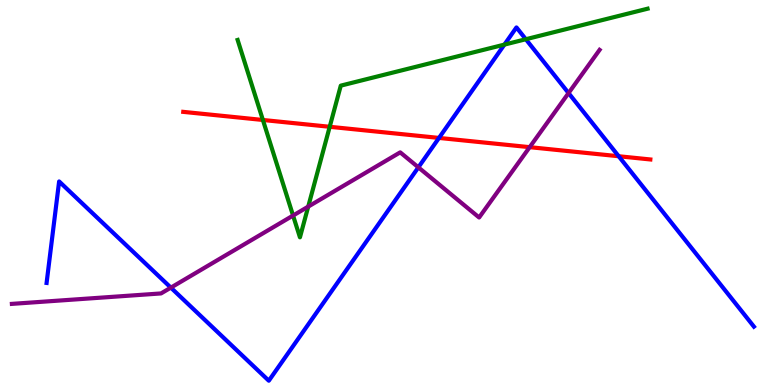[{'lines': ['blue', 'red'], 'intersections': [{'x': 5.66, 'y': 6.42}, {'x': 7.98, 'y': 5.94}]}, {'lines': ['green', 'red'], 'intersections': [{'x': 3.39, 'y': 6.88}, {'x': 4.25, 'y': 6.71}]}, {'lines': ['purple', 'red'], 'intersections': [{'x': 6.83, 'y': 6.18}]}, {'lines': ['blue', 'green'], 'intersections': [{'x': 6.51, 'y': 8.84}, {'x': 6.78, 'y': 8.98}]}, {'lines': ['blue', 'purple'], 'intersections': [{'x': 2.2, 'y': 2.53}, {'x': 5.4, 'y': 5.65}, {'x': 7.34, 'y': 7.58}]}, {'lines': ['green', 'purple'], 'intersections': [{'x': 3.78, 'y': 4.4}, {'x': 3.98, 'y': 4.63}]}]